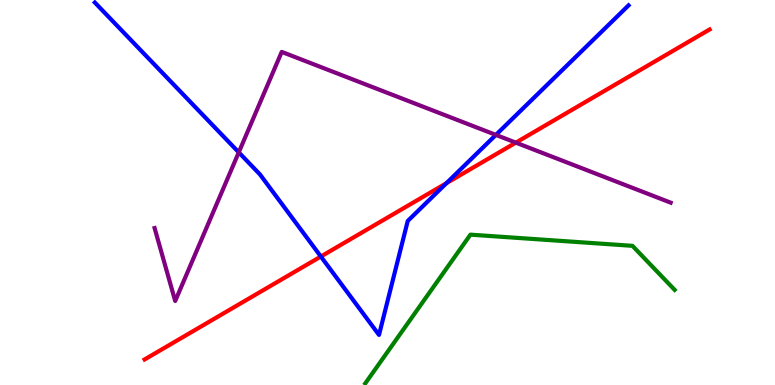[{'lines': ['blue', 'red'], 'intersections': [{'x': 4.14, 'y': 3.34}, {'x': 5.76, 'y': 5.24}]}, {'lines': ['green', 'red'], 'intersections': []}, {'lines': ['purple', 'red'], 'intersections': [{'x': 6.66, 'y': 6.3}]}, {'lines': ['blue', 'green'], 'intersections': []}, {'lines': ['blue', 'purple'], 'intersections': [{'x': 3.08, 'y': 6.04}, {'x': 6.4, 'y': 6.5}]}, {'lines': ['green', 'purple'], 'intersections': []}]